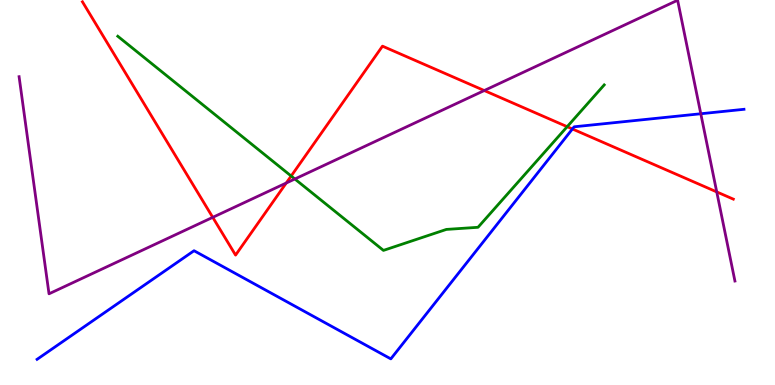[{'lines': ['blue', 'red'], 'intersections': [{'x': 7.39, 'y': 6.65}]}, {'lines': ['green', 'red'], 'intersections': [{'x': 3.76, 'y': 5.43}, {'x': 7.32, 'y': 6.71}]}, {'lines': ['purple', 'red'], 'intersections': [{'x': 2.75, 'y': 4.35}, {'x': 3.69, 'y': 5.25}, {'x': 6.25, 'y': 7.65}, {'x': 9.25, 'y': 5.02}]}, {'lines': ['blue', 'green'], 'intersections': []}, {'lines': ['blue', 'purple'], 'intersections': [{'x': 9.04, 'y': 7.05}]}, {'lines': ['green', 'purple'], 'intersections': [{'x': 3.8, 'y': 5.35}]}]